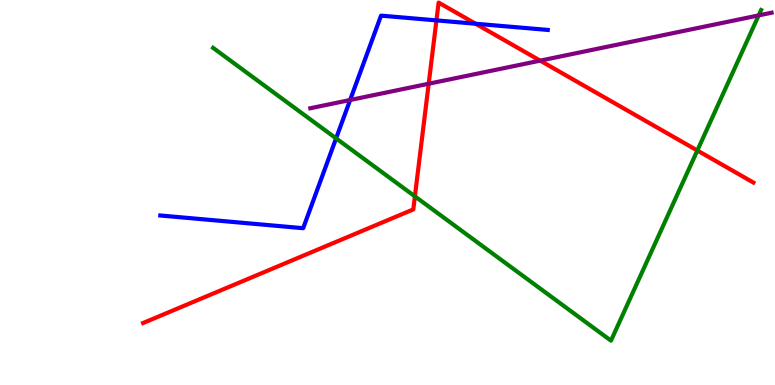[{'lines': ['blue', 'red'], 'intersections': [{'x': 5.63, 'y': 9.47}, {'x': 6.14, 'y': 9.38}]}, {'lines': ['green', 'red'], 'intersections': [{'x': 5.35, 'y': 4.9}, {'x': 9.0, 'y': 6.09}]}, {'lines': ['purple', 'red'], 'intersections': [{'x': 5.53, 'y': 7.83}, {'x': 6.97, 'y': 8.42}]}, {'lines': ['blue', 'green'], 'intersections': [{'x': 4.34, 'y': 6.41}]}, {'lines': ['blue', 'purple'], 'intersections': [{'x': 4.52, 'y': 7.4}]}, {'lines': ['green', 'purple'], 'intersections': [{'x': 9.79, 'y': 9.6}]}]